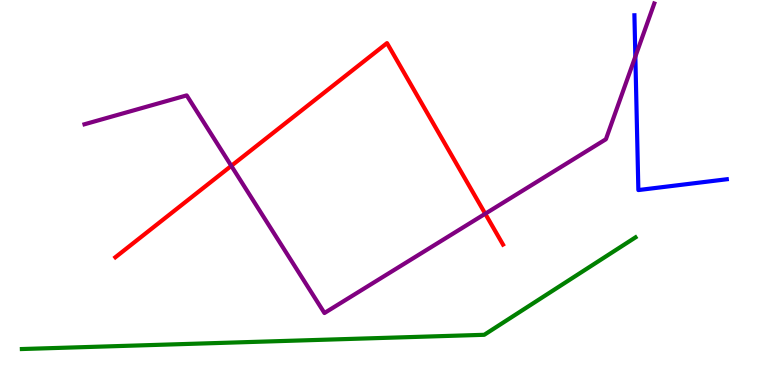[{'lines': ['blue', 'red'], 'intersections': []}, {'lines': ['green', 'red'], 'intersections': []}, {'lines': ['purple', 'red'], 'intersections': [{'x': 2.98, 'y': 5.69}, {'x': 6.26, 'y': 4.45}]}, {'lines': ['blue', 'green'], 'intersections': []}, {'lines': ['blue', 'purple'], 'intersections': [{'x': 8.2, 'y': 8.53}]}, {'lines': ['green', 'purple'], 'intersections': []}]